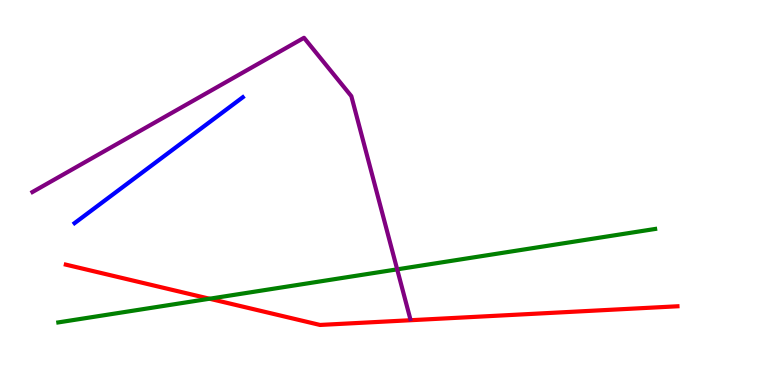[{'lines': ['blue', 'red'], 'intersections': []}, {'lines': ['green', 'red'], 'intersections': [{'x': 2.7, 'y': 2.24}]}, {'lines': ['purple', 'red'], 'intersections': []}, {'lines': ['blue', 'green'], 'intersections': []}, {'lines': ['blue', 'purple'], 'intersections': []}, {'lines': ['green', 'purple'], 'intersections': [{'x': 5.12, 'y': 3.0}]}]